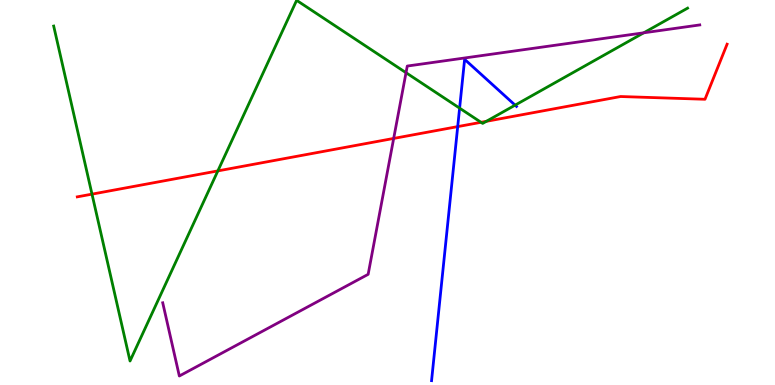[{'lines': ['blue', 'red'], 'intersections': [{'x': 5.91, 'y': 6.71}]}, {'lines': ['green', 'red'], 'intersections': [{'x': 1.19, 'y': 4.96}, {'x': 2.81, 'y': 5.56}, {'x': 6.21, 'y': 6.82}, {'x': 6.28, 'y': 6.85}]}, {'lines': ['purple', 'red'], 'intersections': [{'x': 5.08, 'y': 6.4}]}, {'lines': ['blue', 'green'], 'intersections': [{'x': 5.93, 'y': 7.19}, {'x': 6.65, 'y': 7.27}]}, {'lines': ['blue', 'purple'], 'intersections': []}, {'lines': ['green', 'purple'], 'intersections': [{'x': 5.24, 'y': 8.11}, {'x': 8.31, 'y': 9.15}]}]